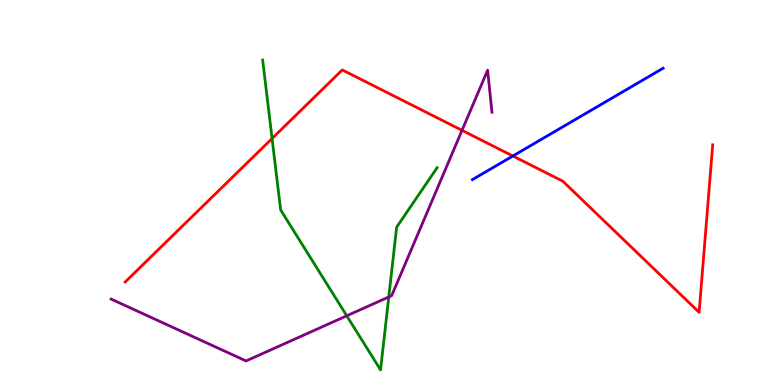[{'lines': ['blue', 'red'], 'intersections': [{'x': 6.62, 'y': 5.95}]}, {'lines': ['green', 'red'], 'intersections': [{'x': 3.51, 'y': 6.4}]}, {'lines': ['purple', 'red'], 'intersections': [{'x': 5.96, 'y': 6.61}]}, {'lines': ['blue', 'green'], 'intersections': []}, {'lines': ['blue', 'purple'], 'intersections': []}, {'lines': ['green', 'purple'], 'intersections': [{'x': 4.47, 'y': 1.8}, {'x': 5.02, 'y': 2.29}]}]